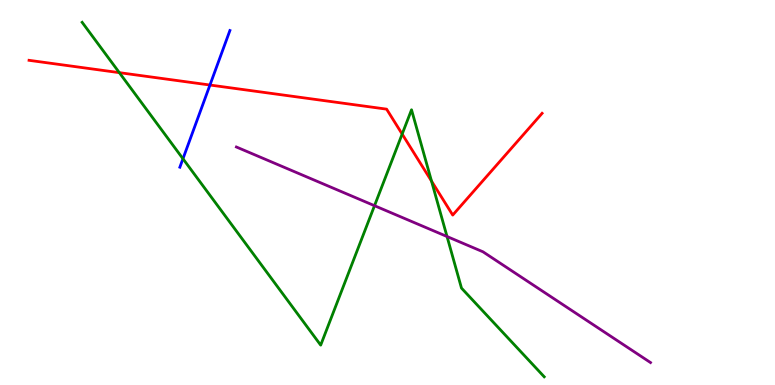[{'lines': ['blue', 'red'], 'intersections': [{'x': 2.71, 'y': 7.79}]}, {'lines': ['green', 'red'], 'intersections': [{'x': 1.54, 'y': 8.11}, {'x': 5.19, 'y': 6.52}, {'x': 5.57, 'y': 5.3}]}, {'lines': ['purple', 'red'], 'intersections': []}, {'lines': ['blue', 'green'], 'intersections': [{'x': 2.36, 'y': 5.88}]}, {'lines': ['blue', 'purple'], 'intersections': []}, {'lines': ['green', 'purple'], 'intersections': [{'x': 4.83, 'y': 4.66}, {'x': 5.77, 'y': 3.86}]}]